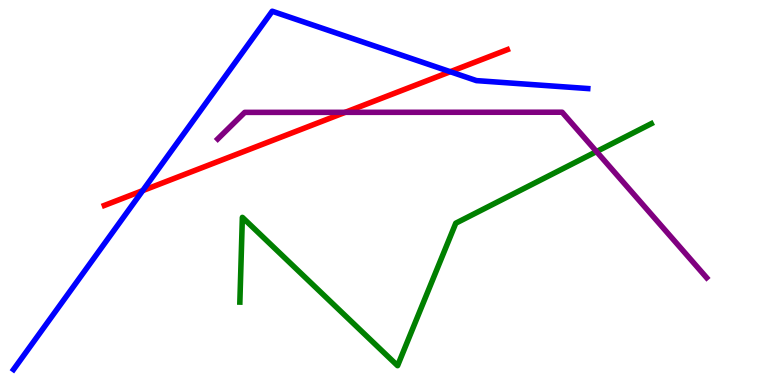[{'lines': ['blue', 'red'], 'intersections': [{'x': 1.84, 'y': 5.05}, {'x': 5.81, 'y': 8.14}]}, {'lines': ['green', 'red'], 'intersections': []}, {'lines': ['purple', 'red'], 'intersections': [{'x': 4.45, 'y': 7.08}]}, {'lines': ['blue', 'green'], 'intersections': []}, {'lines': ['blue', 'purple'], 'intersections': []}, {'lines': ['green', 'purple'], 'intersections': [{'x': 7.7, 'y': 6.06}]}]